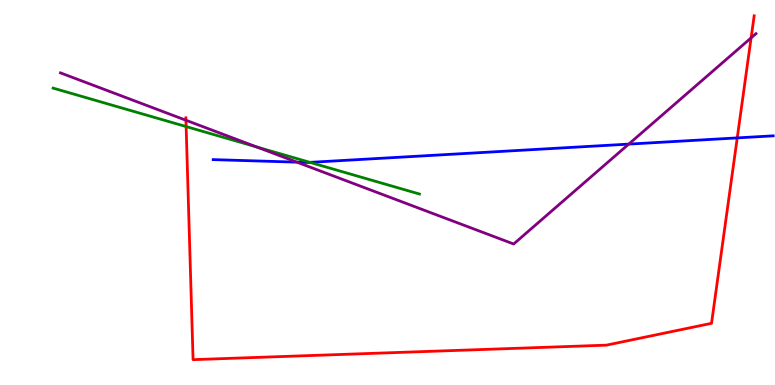[{'lines': ['blue', 'red'], 'intersections': [{'x': 9.51, 'y': 6.42}]}, {'lines': ['green', 'red'], 'intersections': [{'x': 2.4, 'y': 6.71}]}, {'lines': ['purple', 'red'], 'intersections': [{'x': 2.4, 'y': 6.88}, {'x': 9.69, 'y': 9.02}]}, {'lines': ['blue', 'green'], 'intersections': [{'x': 4.0, 'y': 5.78}]}, {'lines': ['blue', 'purple'], 'intersections': [{'x': 3.83, 'y': 5.79}, {'x': 8.11, 'y': 6.26}]}, {'lines': ['green', 'purple'], 'intersections': [{'x': 3.31, 'y': 6.18}]}]